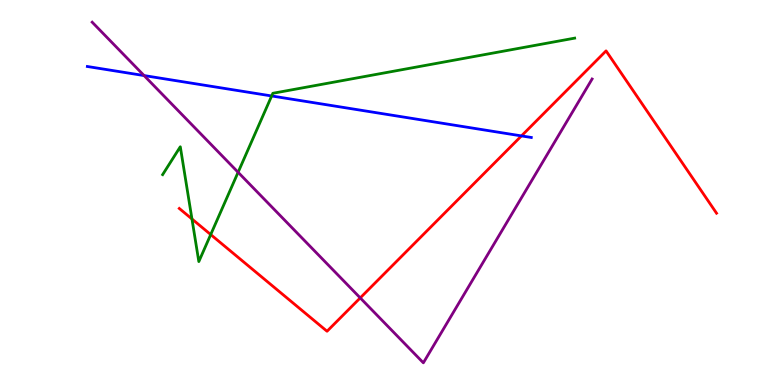[{'lines': ['blue', 'red'], 'intersections': [{'x': 6.73, 'y': 6.47}]}, {'lines': ['green', 'red'], 'intersections': [{'x': 2.48, 'y': 4.31}, {'x': 2.72, 'y': 3.91}]}, {'lines': ['purple', 'red'], 'intersections': [{'x': 4.65, 'y': 2.26}]}, {'lines': ['blue', 'green'], 'intersections': [{'x': 3.51, 'y': 7.51}]}, {'lines': ['blue', 'purple'], 'intersections': [{'x': 1.86, 'y': 8.04}]}, {'lines': ['green', 'purple'], 'intersections': [{'x': 3.07, 'y': 5.53}]}]